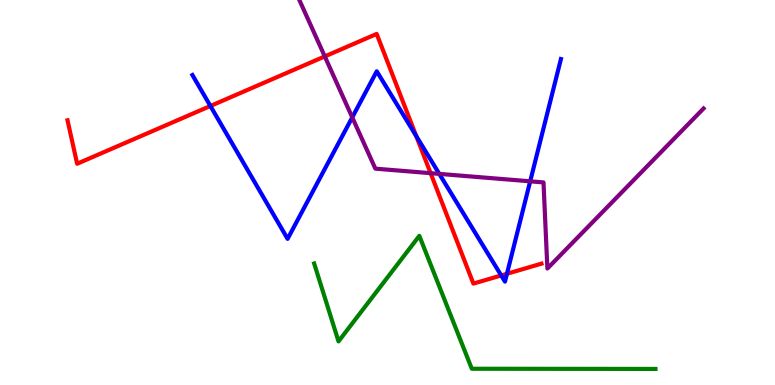[{'lines': ['blue', 'red'], 'intersections': [{'x': 2.71, 'y': 7.25}, {'x': 5.37, 'y': 6.47}, {'x': 6.47, 'y': 2.85}, {'x': 6.54, 'y': 2.89}]}, {'lines': ['green', 'red'], 'intersections': []}, {'lines': ['purple', 'red'], 'intersections': [{'x': 4.19, 'y': 8.53}, {'x': 5.56, 'y': 5.5}]}, {'lines': ['blue', 'green'], 'intersections': []}, {'lines': ['blue', 'purple'], 'intersections': [{'x': 4.55, 'y': 6.95}, {'x': 5.67, 'y': 5.48}, {'x': 6.84, 'y': 5.29}]}, {'lines': ['green', 'purple'], 'intersections': []}]